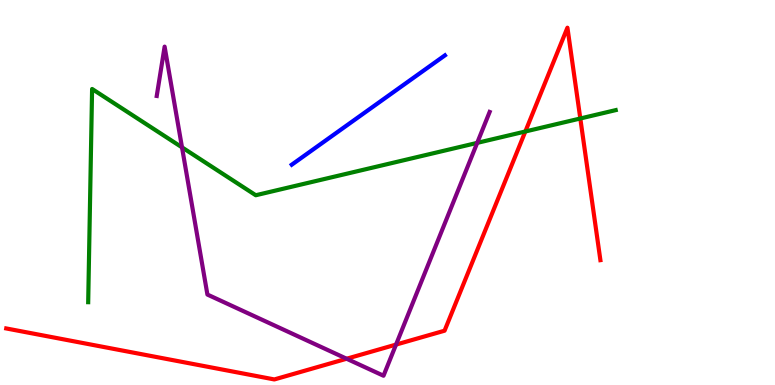[{'lines': ['blue', 'red'], 'intersections': []}, {'lines': ['green', 'red'], 'intersections': [{'x': 6.78, 'y': 6.58}, {'x': 7.49, 'y': 6.92}]}, {'lines': ['purple', 'red'], 'intersections': [{'x': 4.47, 'y': 0.682}, {'x': 5.11, 'y': 1.05}]}, {'lines': ['blue', 'green'], 'intersections': []}, {'lines': ['blue', 'purple'], 'intersections': []}, {'lines': ['green', 'purple'], 'intersections': [{'x': 2.35, 'y': 6.17}, {'x': 6.16, 'y': 6.29}]}]